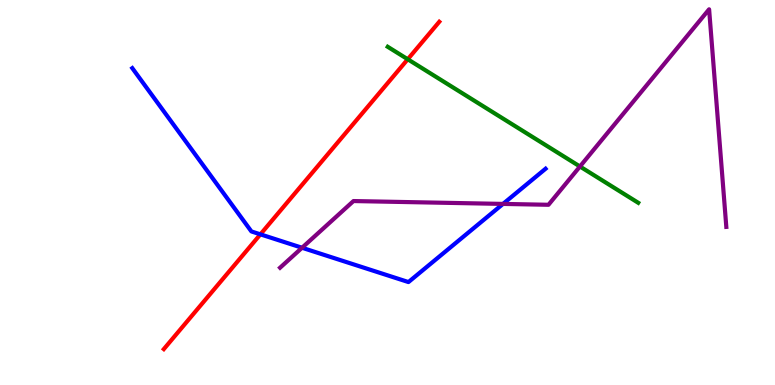[{'lines': ['blue', 'red'], 'intersections': [{'x': 3.36, 'y': 3.91}]}, {'lines': ['green', 'red'], 'intersections': [{'x': 5.26, 'y': 8.46}]}, {'lines': ['purple', 'red'], 'intersections': []}, {'lines': ['blue', 'green'], 'intersections': []}, {'lines': ['blue', 'purple'], 'intersections': [{'x': 3.9, 'y': 3.56}, {'x': 6.49, 'y': 4.7}]}, {'lines': ['green', 'purple'], 'intersections': [{'x': 7.48, 'y': 5.68}]}]